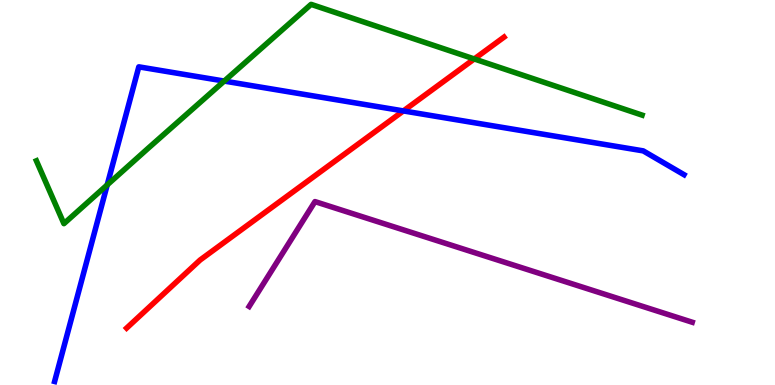[{'lines': ['blue', 'red'], 'intersections': [{'x': 5.21, 'y': 7.12}]}, {'lines': ['green', 'red'], 'intersections': [{'x': 6.12, 'y': 8.47}]}, {'lines': ['purple', 'red'], 'intersections': []}, {'lines': ['blue', 'green'], 'intersections': [{'x': 1.38, 'y': 5.2}, {'x': 2.89, 'y': 7.89}]}, {'lines': ['blue', 'purple'], 'intersections': []}, {'lines': ['green', 'purple'], 'intersections': []}]